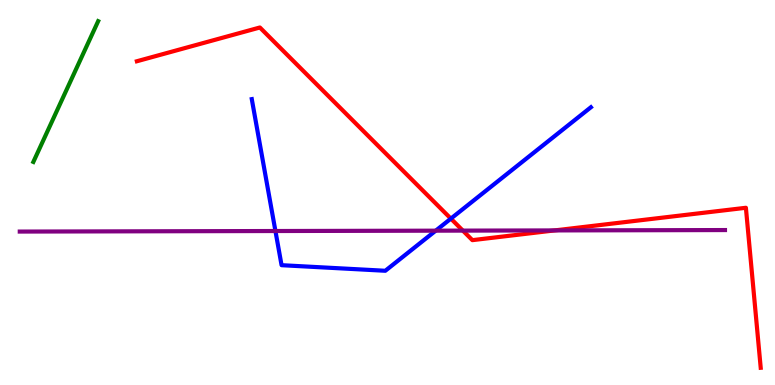[{'lines': ['blue', 'red'], 'intersections': [{'x': 5.82, 'y': 4.32}]}, {'lines': ['green', 'red'], 'intersections': []}, {'lines': ['purple', 'red'], 'intersections': [{'x': 5.97, 'y': 4.01}, {'x': 7.16, 'y': 4.02}]}, {'lines': ['blue', 'green'], 'intersections': []}, {'lines': ['blue', 'purple'], 'intersections': [{'x': 3.55, 'y': 4.0}, {'x': 5.62, 'y': 4.01}]}, {'lines': ['green', 'purple'], 'intersections': []}]